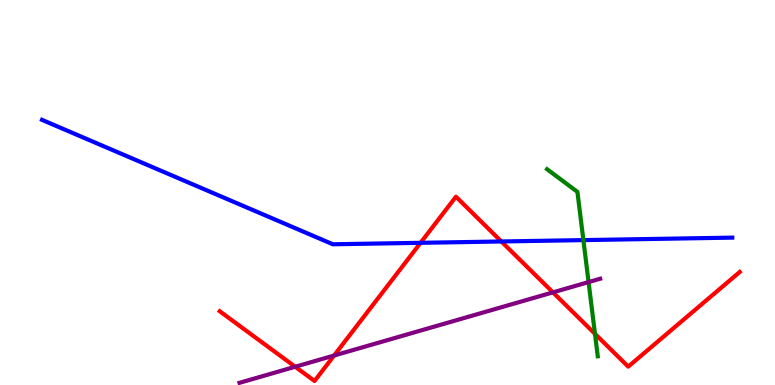[{'lines': ['blue', 'red'], 'intersections': [{'x': 5.43, 'y': 3.69}, {'x': 6.47, 'y': 3.73}]}, {'lines': ['green', 'red'], 'intersections': [{'x': 7.68, 'y': 1.33}]}, {'lines': ['purple', 'red'], 'intersections': [{'x': 3.81, 'y': 0.474}, {'x': 4.31, 'y': 0.765}, {'x': 7.13, 'y': 2.41}]}, {'lines': ['blue', 'green'], 'intersections': [{'x': 7.53, 'y': 3.76}]}, {'lines': ['blue', 'purple'], 'intersections': []}, {'lines': ['green', 'purple'], 'intersections': [{'x': 7.59, 'y': 2.67}]}]